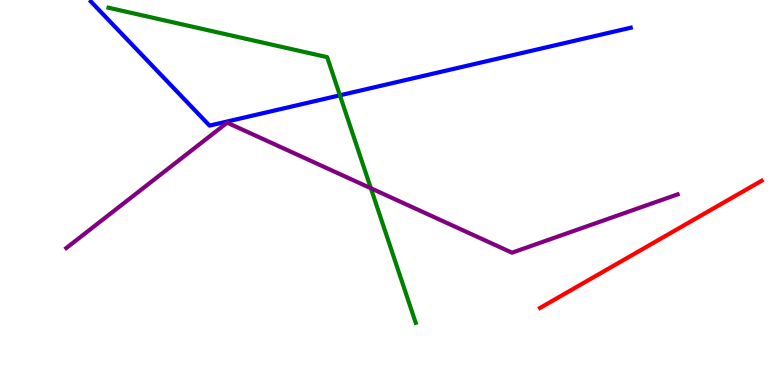[{'lines': ['blue', 'red'], 'intersections': []}, {'lines': ['green', 'red'], 'intersections': []}, {'lines': ['purple', 'red'], 'intersections': []}, {'lines': ['blue', 'green'], 'intersections': [{'x': 4.39, 'y': 7.52}]}, {'lines': ['blue', 'purple'], 'intersections': []}, {'lines': ['green', 'purple'], 'intersections': [{'x': 4.79, 'y': 5.11}]}]